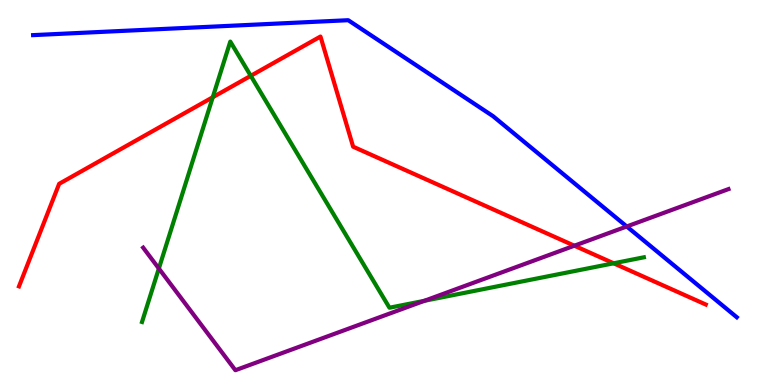[{'lines': ['blue', 'red'], 'intersections': []}, {'lines': ['green', 'red'], 'intersections': [{'x': 2.75, 'y': 7.47}, {'x': 3.24, 'y': 8.03}, {'x': 7.92, 'y': 3.16}]}, {'lines': ['purple', 'red'], 'intersections': [{'x': 7.41, 'y': 3.62}]}, {'lines': ['blue', 'green'], 'intersections': []}, {'lines': ['blue', 'purple'], 'intersections': [{'x': 8.09, 'y': 4.12}]}, {'lines': ['green', 'purple'], 'intersections': [{'x': 2.05, 'y': 3.03}, {'x': 5.48, 'y': 2.19}]}]